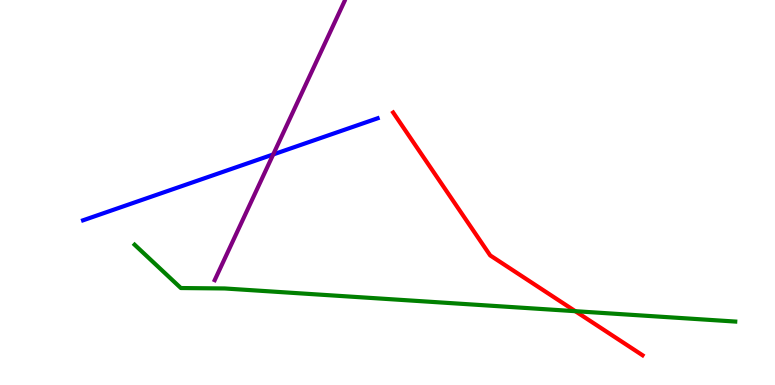[{'lines': ['blue', 'red'], 'intersections': []}, {'lines': ['green', 'red'], 'intersections': [{'x': 7.42, 'y': 1.92}]}, {'lines': ['purple', 'red'], 'intersections': []}, {'lines': ['blue', 'green'], 'intersections': []}, {'lines': ['blue', 'purple'], 'intersections': [{'x': 3.53, 'y': 5.99}]}, {'lines': ['green', 'purple'], 'intersections': []}]